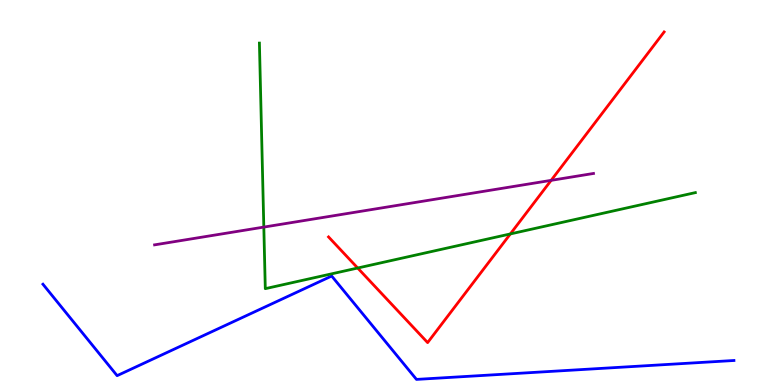[{'lines': ['blue', 'red'], 'intersections': []}, {'lines': ['green', 'red'], 'intersections': [{'x': 4.62, 'y': 3.04}, {'x': 6.59, 'y': 3.92}]}, {'lines': ['purple', 'red'], 'intersections': [{'x': 7.11, 'y': 5.32}]}, {'lines': ['blue', 'green'], 'intersections': []}, {'lines': ['blue', 'purple'], 'intersections': []}, {'lines': ['green', 'purple'], 'intersections': [{'x': 3.4, 'y': 4.1}]}]